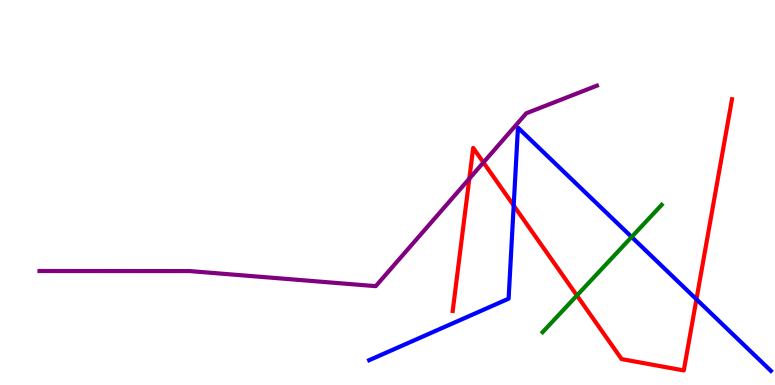[{'lines': ['blue', 'red'], 'intersections': [{'x': 6.63, 'y': 4.66}, {'x': 8.99, 'y': 2.23}]}, {'lines': ['green', 'red'], 'intersections': [{'x': 7.44, 'y': 2.32}]}, {'lines': ['purple', 'red'], 'intersections': [{'x': 6.06, 'y': 5.36}, {'x': 6.24, 'y': 5.78}]}, {'lines': ['blue', 'green'], 'intersections': [{'x': 8.15, 'y': 3.84}]}, {'lines': ['blue', 'purple'], 'intersections': []}, {'lines': ['green', 'purple'], 'intersections': []}]